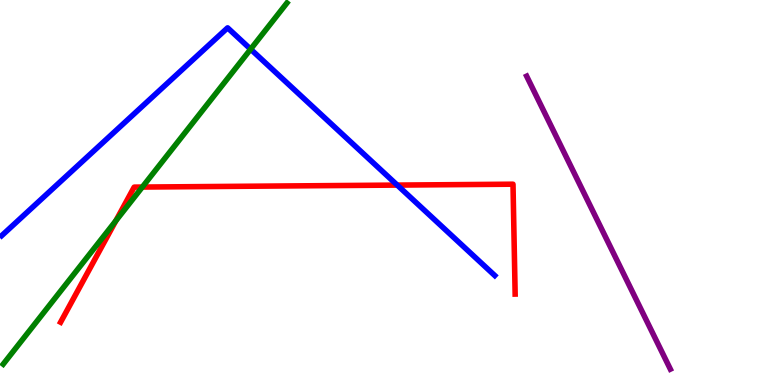[{'lines': ['blue', 'red'], 'intersections': [{'x': 5.13, 'y': 5.19}]}, {'lines': ['green', 'red'], 'intersections': [{'x': 1.5, 'y': 4.27}, {'x': 1.84, 'y': 5.14}]}, {'lines': ['purple', 'red'], 'intersections': []}, {'lines': ['blue', 'green'], 'intersections': [{'x': 3.23, 'y': 8.72}]}, {'lines': ['blue', 'purple'], 'intersections': []}, {'lines': ['green', 'purple'], 'intersections': []}]